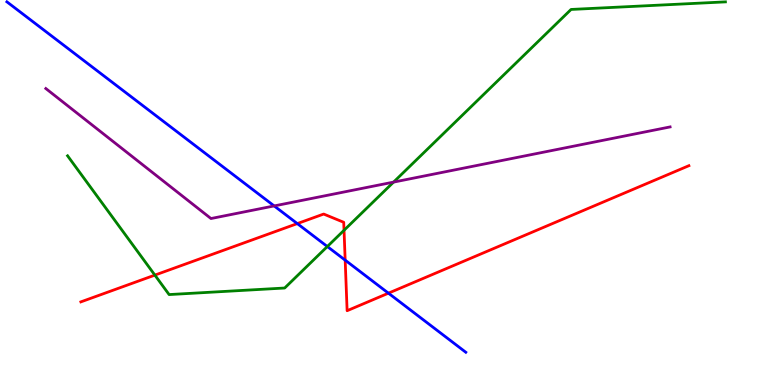[{'lines': ['blue', 'red'], 'intersections': [{'x': 3.84, 'y': 4.19}, {'x': 4.45, 'y': 3.24}, {'x': 5.01, 'y': 2.38}]}, {'lines': ['green', 'red'], 'intersections': [{'x': 2.0, 'y': 2.85}, {'x': 4.44, 'y': 4.02}]}, {'lines': ['purple', 'red'], 'intersections': []}, {'lines': ['blue', 'green'], 'intersections': [{'x': 4.22, 'y': 3.6}]}, {'lines': ['blue', 'purple'], 'intersections': [{'x': 3.54, 'y': 4.65}]}, {'lines': ['green', 'purple'], 'intersections': [{'x': 5.08, 'y': 5.27}]}]